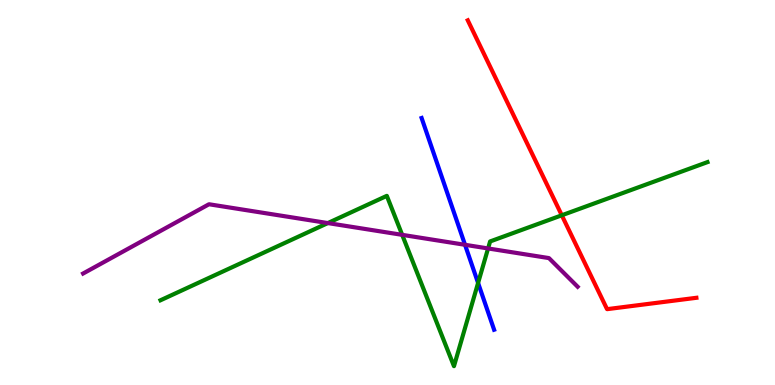[{'lines': ['blue', 'red'], 'intersections': []}, {'lines': ['green', 'red'], 'intersections': [{'x': 7.25, 'y': 4.41}]}, {'lines': ['purple', 'red'], 'intersections': []}, {'lines': ['blue', 'green'], 'intersections': [{'x': 6.17, 'y': 2.65}]}, {'lines': ['blue', 'purple'], 'intersections': [{'x': 6.0, 'y': 3.64}]}, {'lines': ['green', 'purple'], 'intersections': [{'x': 4.23, 'y': 4.21}, {'x': 5.19, 'y': 3.9}, {'x': 6.3, 'y': 3.55}]}]